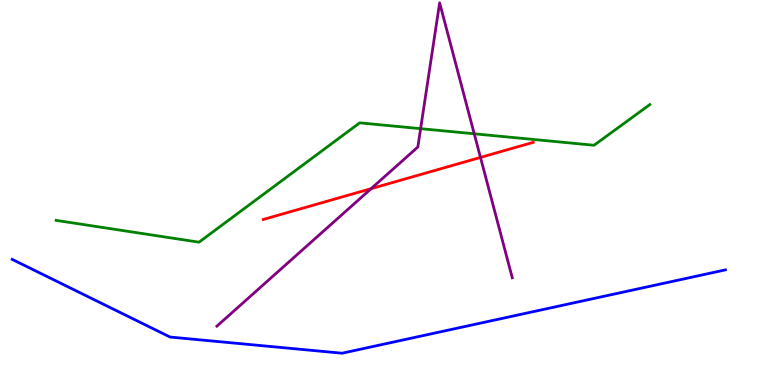[{'lines': ['blue', 'red'], 'intersections': []}, {'lines': ['green', 'red'], 'intersections': []}, {'lines': ['purple', 'red'], 'intersections': [{'x': 4.79, 'y': 5.1}, {'x': 6.2, 'y': 5.91}]}, {'lines': ['blue', 'green'], 'intersections': []}, {'lines': ['blue', 'purple'], 'intersections': []}, {'lines': ['green', 'purple'], 'intersections': [{'x': 5.43, 'y': 6.66}, {'x': 6.12, 'y': 6.52}]}]